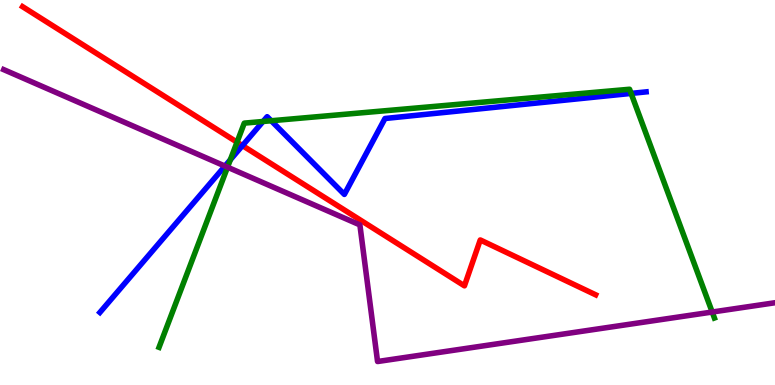[{'lines': ['blue', 'red'], 'intersections': [{'x': 3.13, 'y': 6.22}]}, {'lines': ['green', 'red'], 'intersections': [{'x': 3.06, 'y': 6.31}]}, {'lines': ['purple', 'red'], 'intersections': []}, {'lines': ['blue', 'green'], 'intersections': [{'x': 2.97, 'y': 5.85}, {'x': 3.39, 'y': 6.84}, {'x': 3.5, 'y': 6.86}, {'x': 8.14, 'y': 7.57}]}, {'lines': ['blue', 'purple'], 'intersections': [{'x': 2.9, 'y': 5.69}]}, {'lines': ['green', 'purple'], 'intersections': [{'x': 2.94, 'y': 5.66}, {'x': 9.19, 'y': 1.9}]}]